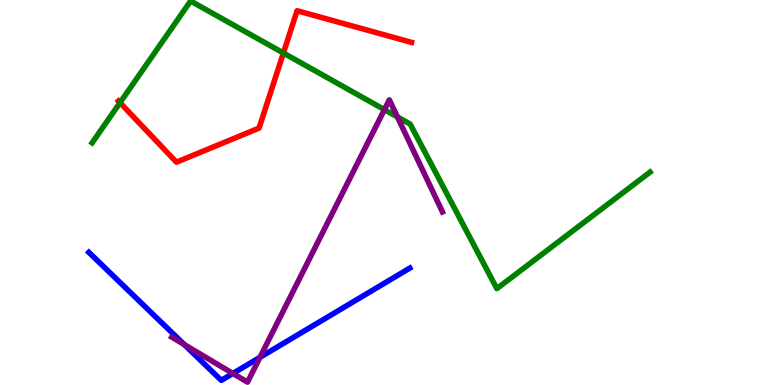[{'lines': ['blue', 'red'], 'intersections': []}, {'lines': ['green', 'red'], 'intersections': [{'x': 1.55, 'y': 7.33}, {'x': 3.66, 'y': 8.62}]}, {'lines': ['purple', 'red'], 'intersections': []}, {'lines': ['blue', 'green'], 'intersections': []}, {'lines': ['blue', 'purple'], 'intersections': [{'x': 2.38, 'y': 1.05}, {'x': 3.0, 'y': 0.3}, {'x': 3.35, 'y': 0.719}]}, {'lines': ['green', 'purple'], 'intersections': [{'x': 4.96, 'y': 7.15}, {'x': 5.13, 'y': 6.96}]}]